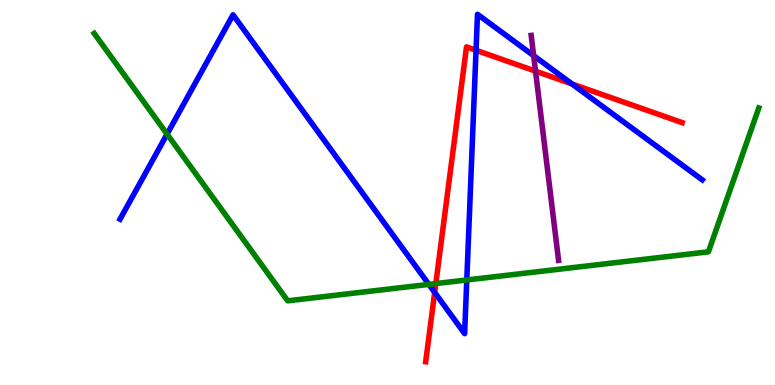[{'lines': ['blue', 'red'], 'intersections': [{'x': 5.61, 'y': 2.4}, {'x': 6.14, 'y': 8.69}, {'x': 7.38, 'y': 7.82}]}, {'lines': ['green', 'red'], 'intersections': [{'x': 5.62, 'y': 2.63}]}, {'lines': ['purple', 'red'], 'intersections': [{'x': 6.91, 'y': 8.15}]}, {'lines': ['blue', 'green'], 'intersections': [{'x': 2.16, 'y': 6.52}, {'x': 5.53, 'y': 2.61}, {'x': 6.02, 'y': 2.73}]}, {'lines': ['blue', 'purple'], 'intersections': [{'x': 6.89, 'y': 8.55}]}, {'lines': ['green', 'purple'], 'intersections': []}]